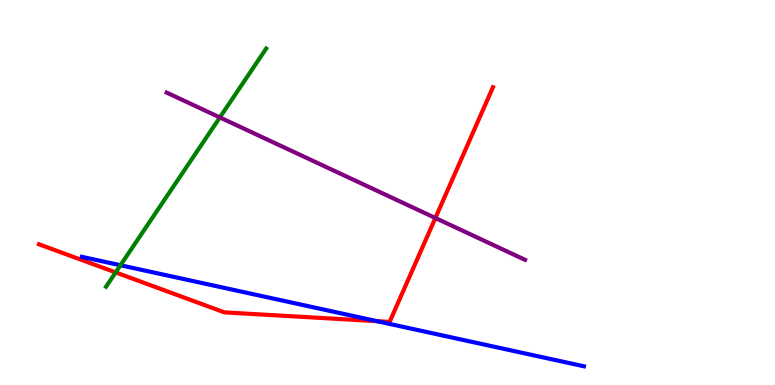[{'lines': ['blue', 'red'], 'intersections': [{'x': 4.87, 'y': 1.66}]}, {'lines': ['green', 'red'], 'intersections': [{'x': 1.49, 'y': 2.92}]}, {'lines': ['purple', 'red'], 'intersections': [{'x': 5.62, 'y': 4.34}]}, {'lines': ['blue', 'green'], 'intersections': [{'x': 1.55, 'y': 3.11}]}, {'lines': ['blue', 'purple'], 'intersections': []}, {'lines': ['green', 'purple'], 'intersections': [{'x': 2.84, 'y': 6.95}]}]